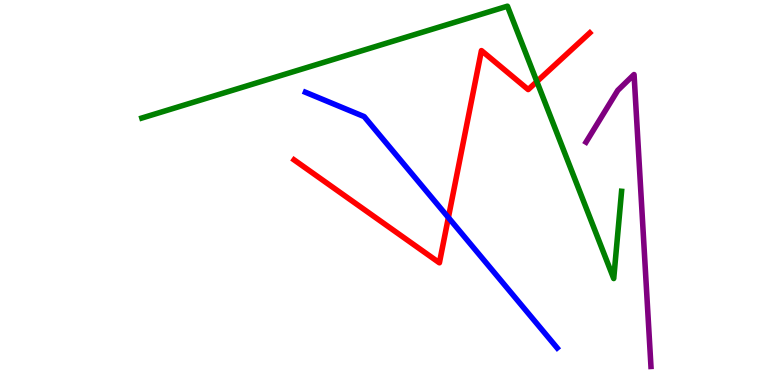[{'lines': ['blue', 'red'], 'intersections': [{'x': 5.79, 'y': 4.35}]}, {'lines': ['green', 'red'], 'intersections': [{'x': 6.93, 'y': 7.88}]}, {'lines': ['purple', 'red'], 'intersections': []}, {'lines': ['blue', 'green'], 'intersections': []}, {'lines': ['blue', 'purple'], 'intersections': []}, {'lines': ['green', 'purple'], 'intersections': []}]